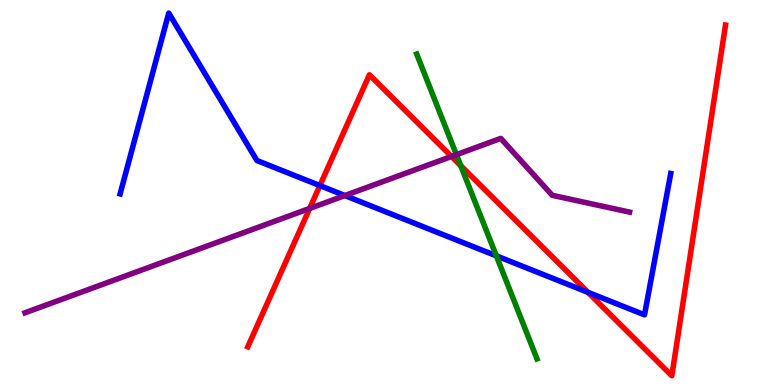[{'lines': ['blue', 'red'], 'intersections': [{'x': 4.13, 'y': 5.18}, {'x': 7.59, 'y': 2.41}]}, {'lines': ['green', 'red'], 'intersections': [{'x': 5.95, 'y': 5.7}]}, {'lines': ['purple', 'red'], 'intersections': [{'x': 4.0, 'y': 4.59}, {'x': 5.83, 'y': 5.94}]}, {'lines': ['blue', 'green'], 'intersections': [{'x': 6.4, 'y': 3.35}]}, {'lines': ['blue', 'purple'], 'intersections': [{'x': 4.45, 'y': 4.92}]}, {'lines': ['green', 'purple'], 'intersections': [{'x': 5.89, 'y': 5.98}]}]